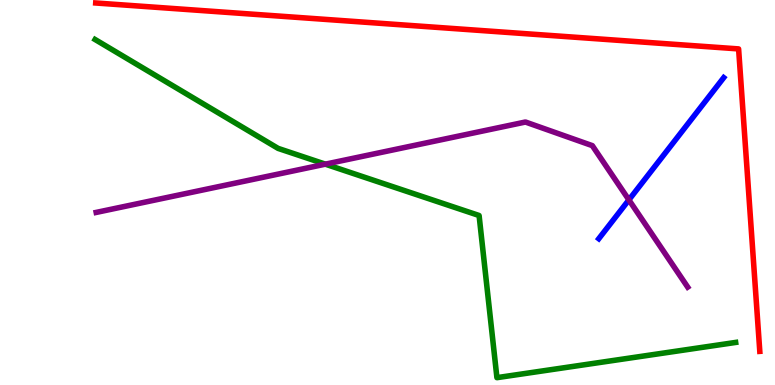[{'lines': ['blue', 'red'], 'intersections': []}, {'lines': ['green', 'red'], 'intersections': []}, {'lines': ['purple', 'red'], 'intersections': []}, {'lines': ['blue', 'green'], 'intersections': []}, {'lines': ['blue', 'purple'], 'intersections': [{'x': 8.11, 'y': 4.81}]}, {'lines': ['green', 'purple'], 'intersections': [{'x': 4.2, 'y': 5.74}]}]